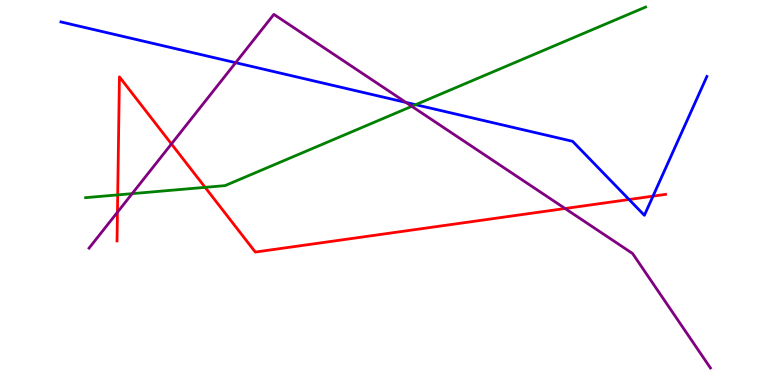[{'lines': ['blue', 'red'], 'intersections': [{'x': 8.12, 'y': 4.82}, {'x': 8.43, 'y': 4.91}]}, {'lines': ['green', 'red'], 'intersections': [{'x': 1.52, 'y': 4.94}, {'x': 2.65, 'y': 5.13}]}, {'lines': ['purple', 'red'], 'intersections': [{'x': 1.52, 'y': 4.49}, {'x': 2.21, 'y': 6.26}, {'x': 7.29, 'y': 4.58}]}, {'lines': ['blue', 'green'], 'intersections': [{'x': 5.36, 'y': 7.28}]}, {'lines': ['blue', 'purple'], 'intersections': [{'x': 3.04, 'y': 8.37}, {'x': 5.24, 'y': 7.34}]}, {'lines': ['green', 'purple'], 'intersections': [{'x': 1.7, 'y': 4.97}, {'x': 5.31, 'y': 7.24}]}]